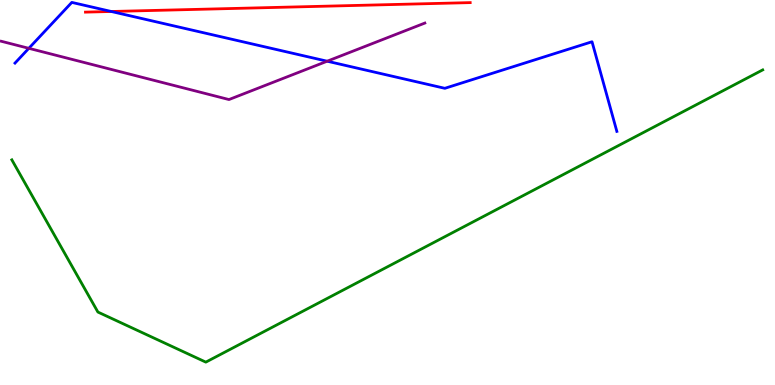[{'lines': ['blue', 'red'], 'intersections': [{'x': 1.44, 'y': 9.7}]}, {'lines': ['green', 'red'], 'intersections': []}, {'lines': ['purple', 'red'], 'intersections': []}, {'lines': ['blue', 'green'], 'intersections': []}, {'lines': ['blue', 'purple'], 'intersections': [{'x': 0.372, 'y': 8.75}, {'x': 4.22, 'y': 8.41}]}, {'lines': ['green', 'purple'], 'intersections': []}]